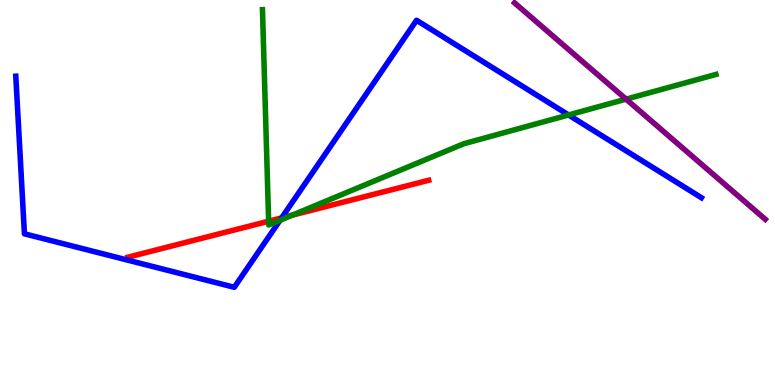[{'lines': ['blue', 'red'], 'intersections': [{'x': 3.63, 'y': 4.34}]}, {'lines': ['green', 'red'], 'intersections': [{'x': 3.47, 'y': 4.25}, {'x': 3.77, 'y': 4.41}]}, {'lines': ['purple', 'red'], 'intersections': []}, {'lines': ['blue', 'green'], 'intersections': [{'x': 3.61, 'y': 4.28}, {'x': 7.34, 'y': 7.01}]}, {'lines': ['blue', 'purple'], 'intersections': []}, {'lines': ['green', 'purple'], 'intersections': [{'x': 8.08, 'y': 7.42}]}]